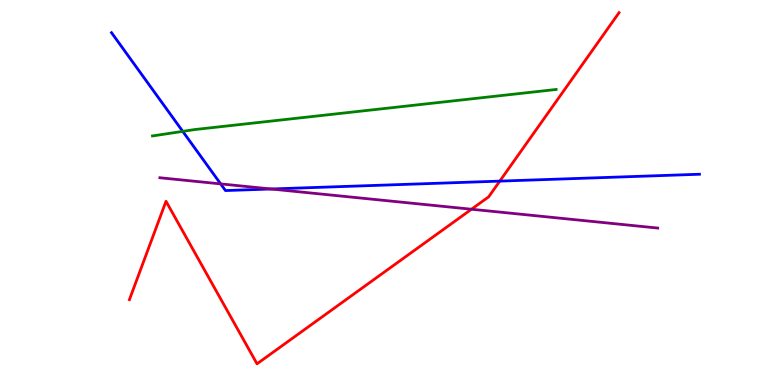[{'lines': ['blue', 'red'], 'intersections': [{'x': 6.45, 'y': 5.3}]}, {'lines': ['green', 'red'], 'intersections': []}, {'lines': ['purple', 'red'], 'intersections': [{'x': 6.08, 'y': 4.57}]}, {'lines': ['blue', 'green'], 'intersections': [{'x': 2.36, 'y': 6.59}]}, {'lines': ['blue', 'purple'], 'intersections': [{'x': 2.85, 'y': 5.22}, {'x': 3.5, 'y': 5.09}]}, {'lines': ['green', 'purple'], 'intersections': []}]